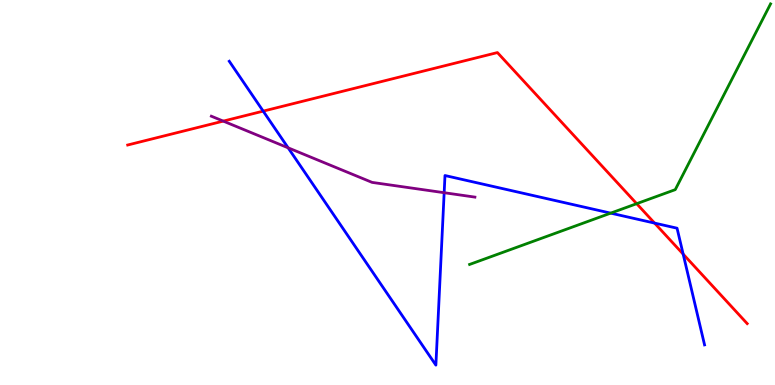[{'lines': ['blue', 'red'], 'intersections': [{'x': 3.4, 'y': 7.11}, {'x': 8.45, 'y': 4.21}, {'x': 8.81, 'y': 3.4}]}, {'lines': ['green', 'red'], 'intersections': [{'x': 8.22, 'y': 4.71}]}, {'lines': ['purple', 'red'], 'intersections': [{'x': 2.88, 'y': 6.85}]}, {'lines': ['blue', 'green'], 'intersections': [{'x': 7.88, 'y': 4.46}]}, {'lines': ['blue', 'purple'], 'intersections': [{'x': 3.72, 'y': 6.16}, {'x': 5.73, 'y': 4.99}]}, {'lines': ['green', 'purple'], 'intersections': []}]